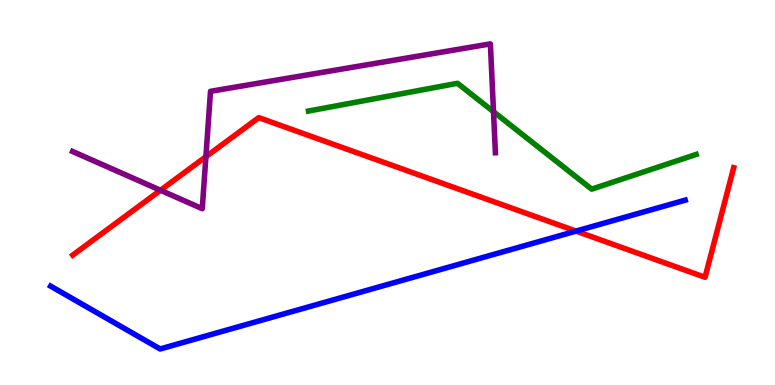[{'lines': ['blue', 'red'], 'intersections': [{'x': 7.43, 'y': 4.0}]}, {'lines': ['green', 'red'], 'intersections': []}, {'lines': ['purple', 'red'], 'intersections': [{'x': 2.07, 'y': 5.06}, {'x': 2.66, 'y': 5.93}]}, {'lines': ['blue', 'green'], 'intersections': []}, {'lines': ['blue', 'purple'], 'intersections': []}, {'lines': ['green', 'purple'], 'intersections': [{'x': 6.37, 'y': 7.1}]}]